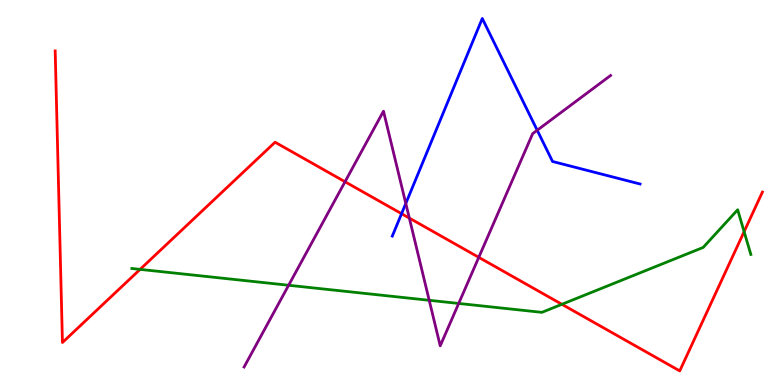[{'lines': ['blue', 'red'], 'intersections': [{'x': 5.18, 'y': 4.45}]}, {'lines': ['green', 'red'], 'intersections': [{'x': 1.81, 'y': 3.0}, {'x': 7.25, 'y': 2.1}, {'x': 9.6, 'y': 3.98}]}, {'lines': ['purple', 'red'], 'intersections': [{'x': 4.45, 'y': 5.28}, {'x': 5.28, 'y': 4.34}, {'x': 6.18, 'y': 3.32}]}, {'lines': ['blue', 'green'], 'intersections': []}, {'lines': ['blue', 'purple'], 'intersections': [{'x': 5.24, 'y': 4.72}, {'x': 6.93, 'y': 6.62}]}, {'lines': ['green', 'purple'], 'intersections': [{'x': 3.72, 'y': 2.59}, {'x': 5.54, 'y': 2.2}, {'x': 5.92, 'y': 2.12}]}]